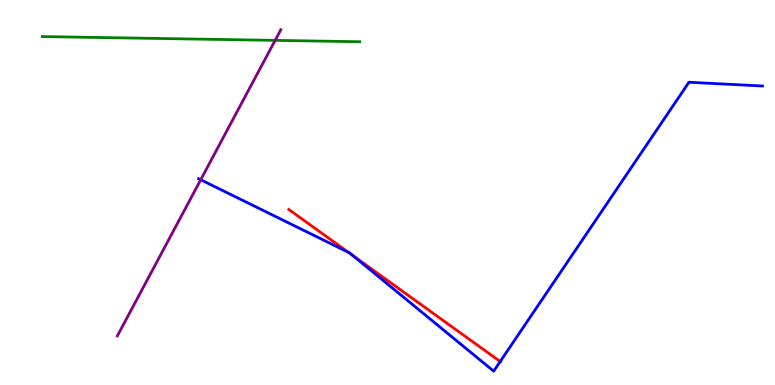[{'lines': ['blue', 'red'], 'intersections': [{'x': 4.49, 'y': 3.45}, {'x': 4.55, 'y': 3.37}, {'x': 6.45, 'y': 0.61}]}, {'lines': ['green', 'red'], 'intersections': []}, {'lines': ['purple', 'red'], 'intersections': []}, {'lines': ['blue', 'green'], 'intersections': []}, {'lines': ['blue', 'purple'], 'intersections': [{'x': 2.59, 'y': 5.33}]}, {'lines': ['green', 'purple'], 'intersections': [{'x': 3.55, 'y': 8.95}]}]